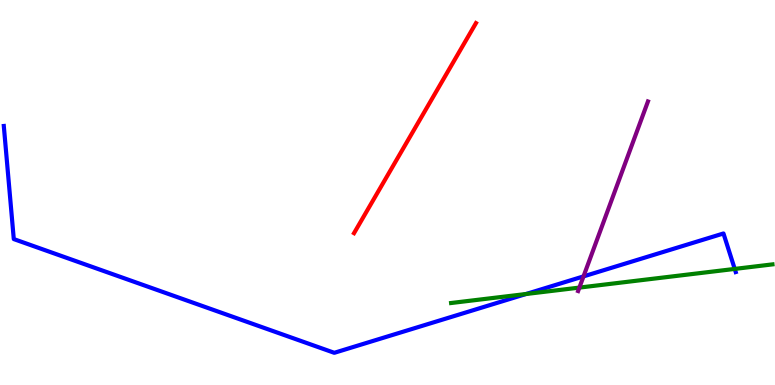[{'lines': ['blue', 'red'], 'intersections': []}, {'lines': ['green', 'red'], 'intersections': []}, {'lines': ['purple', 'red'], 'intersections': []}, {'lines': ['blue', 'green'], 'intersections': [{'x': 6.79, 'y': 2.36}, {'x': 9.48, 'y': 3.02}]}, {'lines': ['blue', 'purple'], 'intersections': [{'x': 7.53, 'y': 2.82}]}, {'lines': ['green', 'purple'], 'intersections': [{'x': 7.48, 'y': 2.53}]}]